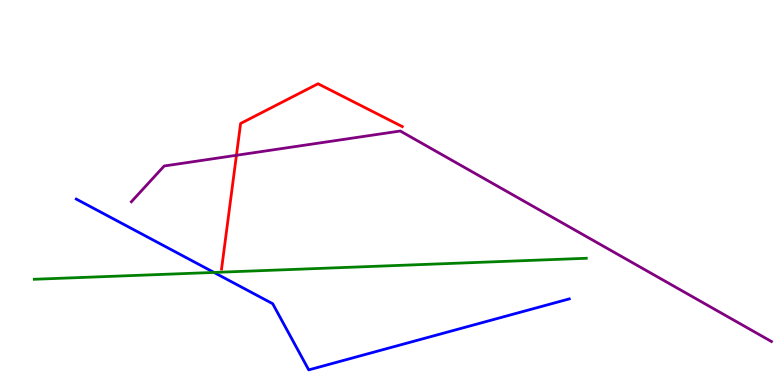[{'lines': ['blue', 'red'], 'intersections': []}, {'lines': ['green', 'red'], 'intersections': []}, {'lines': ['purple', 'red'], 'intersections': [{'x': 3.05, 'y': 5.97}]}, {'lines': ['blue', 'green'], 'intersections': [{'x': 2.76, 'y': 2.92}]}, {'lines': ['blue', 'purple'], 'intersections': []}, {'lines': ['green', 'purple'], 'intersections': []}]